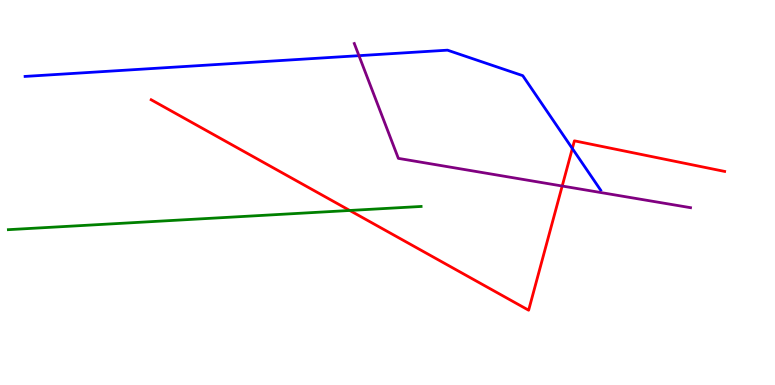[{'lines': ['blue', 'red'], 'intersections': [{'x': 7.38, 'y': 6.14}]}, {'lines': ['green', 'red'], 'intersections': [{'x': 4.51, 'y': 4.53}]}, {'lines': ['purple', 'red'], 'intersections': [{'x': 7.25, 'y': 5.17}]}, {'lines': ['blue', 'green'], 'intersections': []}, {'lines': ['blue', 'purple'], 'intersections': [{'x': 4.63, 'y': 8.55}]}, {'lines': ['green', 'purple'], 'intersections': []}]